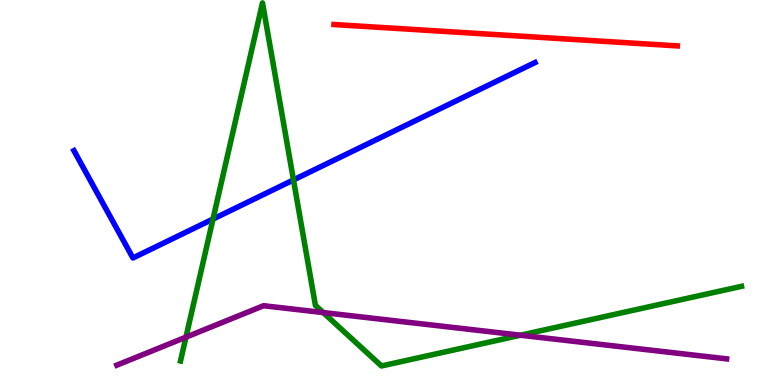[{'lines': ['blue', 'red'], 'intersections': []}, {'lines': ['green', 'red'], 'intersections': []}, {'lines': ['purple', 'red'], 'intersections': []}, {'lines': ['blue', 'green'], 'intersections': [{'x': 2.75, 'y': 4.31}, {'x': 3.79, 'y': 5.33}]}, {'lines': ['blue', 'purple'], 'intersections': []}, {'lines': ['green', 'purple'], 'intersections': [{'x': 2.4, 'y': 1.24}, {'x': 4.17, 'y': 1.88}, {'x': 6.72, 'y': 1.29}]}]